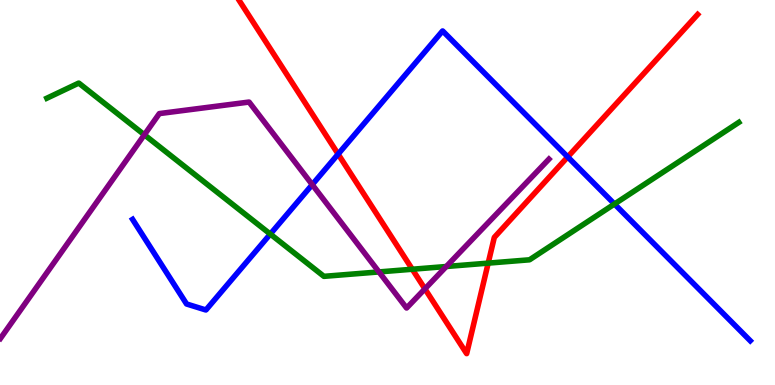[{'lines': ['blue', 'red'], 'intersections': [{'x': 4.36, 'y': 6.0}, {'x': 7.33, 'y': 5.92}]}, {'lines': ['green', 'red'], 'intersections': [{'x': 5.32, 'y': 3.01}, {'x': 6.3, 'y': 3.17}]}, {'lines': ['purple', 'red'], 'intersections': [{'x': 5.48, 'y': 2.5}]}, {'lines': ['blue', 'green'], 'intersections': [{'x': 3.49, 'y': 3.92}, {'x': 7.93, 'y': 4.7}]}, {'lines': ['blue', 'purple'], 'intersections': [{'x': 4.03, 'y': 5.2}]}, {'lines': ['green', 'purple'], 'intersections': [{'x': 1.86, 'y': 6.5}, {'x': 4.89, 'y': 2.94}, {'x': 5.76, 'y': 3.08}]}]